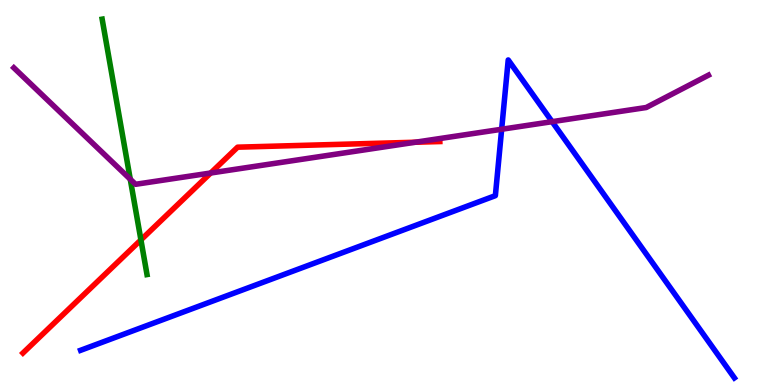[{'lines': ['blue', 'red'], 'intersections': []}, {'lines': ['green', 'red'], 'intersections': [{'x': 1.82, 'y': 3.77}]}, {'lines': ['purple', 'red'], 'intersections': [{'x': 2.72, 'y': 5.51}, {'x': 5.36, 'y': 6.31}]}, {'lines': ['blue', 'green'], 'intersections': []}, {'lines': ['blue', 'purple'], 'intersections': [{'x': 6.47, 'y': 6.64}, {'x': 7.12, 'y': 6.84}]}, {'lines': ['green', 'purple'], 'intersections': [{'x': 1.68, 'y': 5.34}]}]